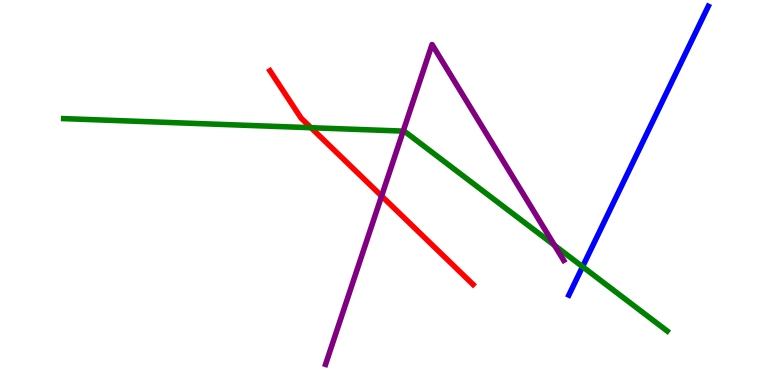[{'lines': ['blue', 'red'], 'intersections': []}, {'lines': ['green', 'red'], 'intersections': [{'x': 4.01, 'y': 6.68}]}, {'lines': ['purple', 'red'], 'intersections': [{'x': 4.92, 'y': 4.91}]}, {'lines': ['blue', 'green'], 'intersections': [{'x': 7.52, 'y': 3.07}]}, {'lines': ['blue', 'purple'], 'intersections': []}, {'lines': ['green', 'purple'], 'intersections': [{'x': 5.2, 'y': 6.59}, {'x': 7.16, 'y': 3.63}]}]